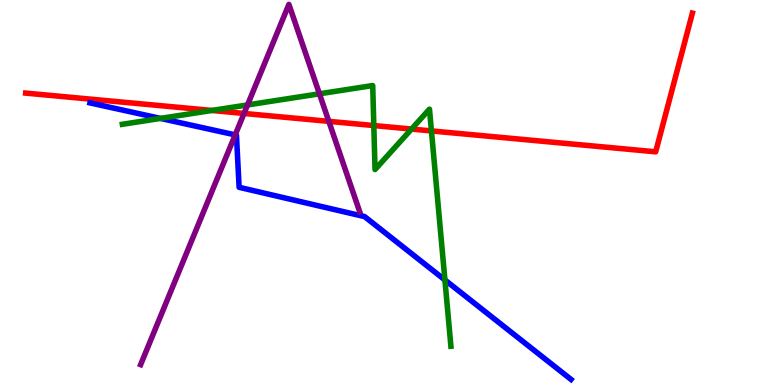[{'lines': ['blue', 'red'], 'intersections': []}, {'lines': ['green', 'red'], 'intersections': [{'x': 2.73, 'y': 7.13}, {'x': 4.82, 'y': 6.74}, {'x': 5.31, 'y': 6.65}, {'x': 5.57, 'y': 6.6}]}, {'lines': ['purple', 'red'], 'intersections': [{'x': 3.15, 'y': 7.05}, {'x': 4.24, 'y': 6.85}]}, {'lines': ['blue', 'green'], 'intersections': [{'x': 2.07, 'y': 6.92}, {'x': 5.74, 'y': 2.73}]}, {'lines': ['blue', 'purple'], 'intersections': [{'x': 3.03, 'y': 6.5}]}, {'lines': ['green', 'purple'], 'intersections': [{'x': 3.19, 'y': 7.27}, {'x': 4.12, 'y': 7.56}]}]